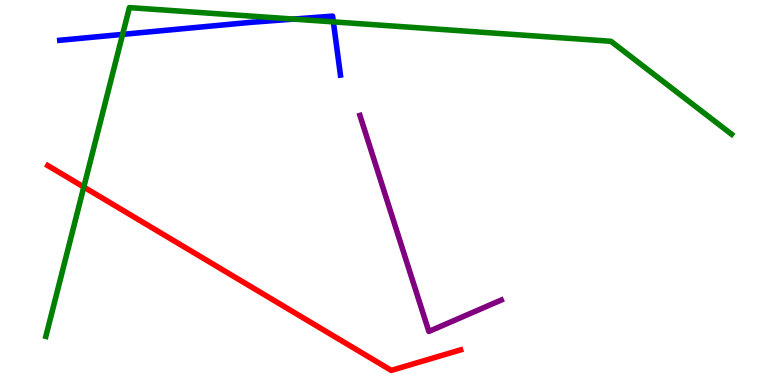[{'lines': ['blue', 'red'], 'intersections': []}, {'lines': ['green', 'red'], 'intersections': [{'x': 1.08, 'y': 5.14}]}, {'lines': ['purple', 'red'], 'intersections': []}, {'lines': ['blue', 'green'], 'intersections': [{'x': 1.58, 'y': 9.11}, {'x': 3.79, 'y': 9.5}, {'x': 4.3, 'y': 9.43}]}, {'lines': ['blue', 'purple'], 'intersections': []}, {'lines': ['green', 'purple'], 'intersections': []}]